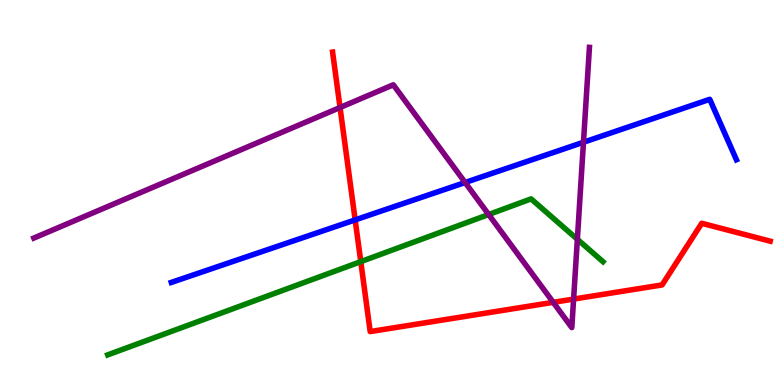[{'lines': ['blue', 'red'], 'intersections': [{'x': 4.58, 'y': 4.29}]}, {'lines': ['green', 'red'], 'intersections': [{'x': 4.66, 'y': 3.2}]}, {'lines': ['purple', 'red'], 'intersections': [{'x': 4.39, 'y': 7.21}, {'x': 7.14, 'y': 2.15}, {'x': 7.4, 'y': 2.23}]}, {'lines': ['blue', 'green'], 'intersections': []}, {'lines': ['blue', 'purple'], 'intersections': [{'x': 6.0, 'y': 5.26}, {'x': 7.53, 'y': 6.31}]}, {'lines': ['green', 'purple'], 'intersections': [{'x': 6.31, 'y': 4.43}, {'x': 7.45, 'y': 3.78}]}]